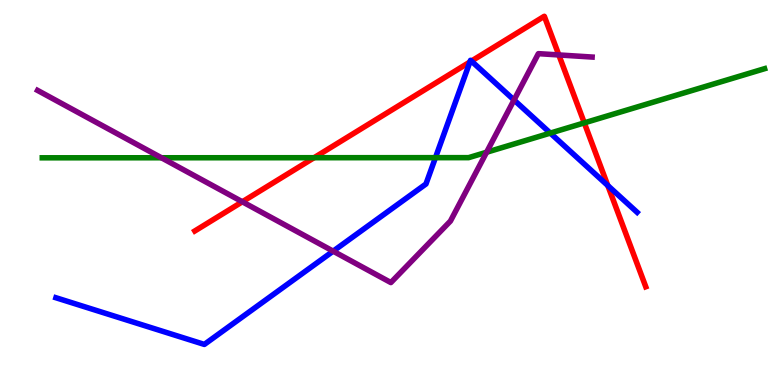[{'lines': ['blue', 'red'], 'intersections': [{'x': 6.06, 'y': 8.39}, {'x': 6.08, 'y': 8.41}, {'x': 7.84, 'y': 5.18}]}, {'lines': ['green', 'red'], 'intersections': [{'x': 4.05, 'y': 5.9}, {'x': 7.54, 'y': 6.81}]}, {'lines': ['purple', 'red'], 'intersections': [{'x': 3.13, 'y': 4.76}, {'x': 7.21, 'y': 8.57}]}, {'lines': ['blue', 'green'], 'intersections': [{'x': 5.62, 'y': 5.9}, {'x': 7.1, 'y': 6.54}]}, {'lines': ['blue', 'purple'], 'intersections': [{'x': 4.3, 'y': 3.48}, {'x': 6.63, 'y': 7.4}]}, {'lines': ['green', 'purple'], 'intersections': [{'x': 2.08, 'y': 5.9}, {'x': 6.28, 'y': 6.05}]}]